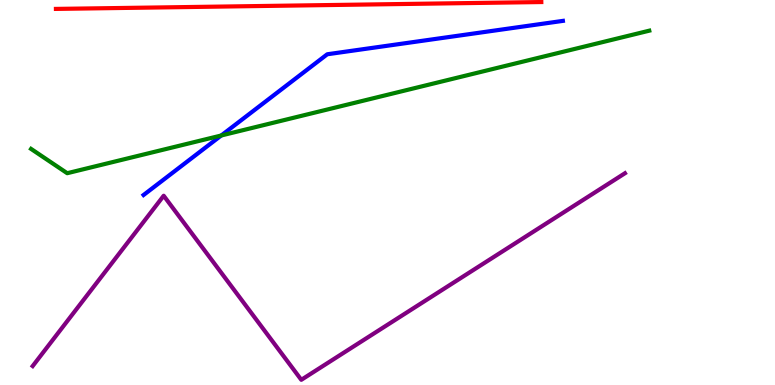[{'lines': ['blue', 'red'], 'intersections': []}, {'lines': ['green', 'red'], 'intersections': []}, {'lines': ['purple', 'red'], 'intersections': []}, {'lines': ['blue', 'green'], 'intersections': [{'x': 2.85, 'y': 6.48}]}, {'lines': ['blue', 'purple'], 'intersections': []}, {'lines': ['green', 'purple'], 'intersections': []}]